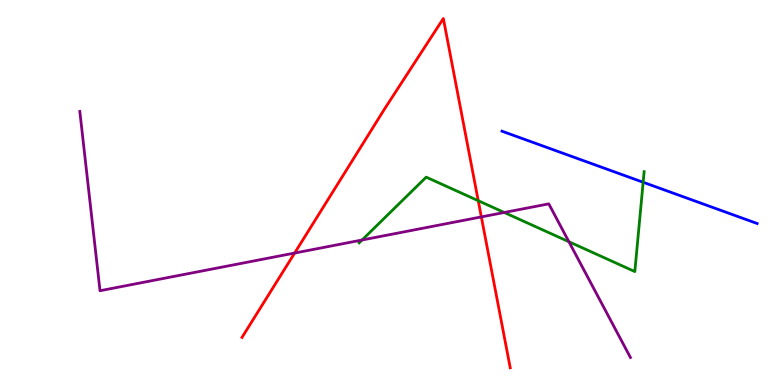[{'lines': ['blue', 'red'], 'intersections': []}, {'lines': ['green', 'red'], 'intersections': [{'x': 6.17, 'y': 4.79}]}, {'lines': ['purple', 'red'], 'intersections': [{'x': 3.8, 'y': 3.43}, {'x': 6.21, 'y': 4.37}]}, {'lines': ['blue', 'green'], 'intersections': [{'x': 8.3, 'y': 5.27}]}, {'lines': ['blue', 'purple'], 'intersections': []}, {'lines': ['green', 'purple'], 'intersections': [{'x': 4.67, 'y': 3.77}, {'x': 6.51, 'y': 4.48}, {'x': 7.34, 'y': 3.72}]}]